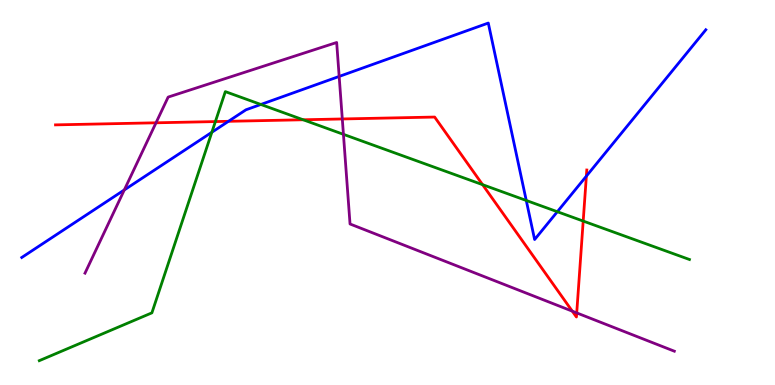[{'lines': ['blue', 'red'], 'intersections': [{'x': 2.95, 'y': 6.85}, {'x': 7.57, 'y': 5.42}]}, {'lines': ['green', 'red'], 'intersections': [{'x': 2.78, 'y': 6.84}, {'x': 3.91, 'y': 6.89}, {'x': 6.23, 'y': 5.2}, {'x': 7.53, 'y': 4.26}]}, {'lines': ['purple', 'red'], 'intersections': [{'x': 2.01, 'y': 6.81}, {'x': 4.42, 'y': 6.91}, {'x': 7.38, 'y': 1.92}, {'x': 7.44, 'y': 1.87}]}, {'lines': ['blue', 'green'], 'intersections': [{'x': 2.73, 'y': 6.56}, {'x': 3.37, 'y': 7.29}, {'x': 6.79, 'y': 4.79}, {'x': 7.19, 'y': 4.5}]}, {'lines': ['blue', 'purple'], 'intersections': [{'x': 1.6, 'y': 5.07}, {'x': 4.38, 'y': 8.01}]}, {'lines': ['green', 'purple'], 'intersections': [{'x': 4.43, 'y': 6.51}]}]